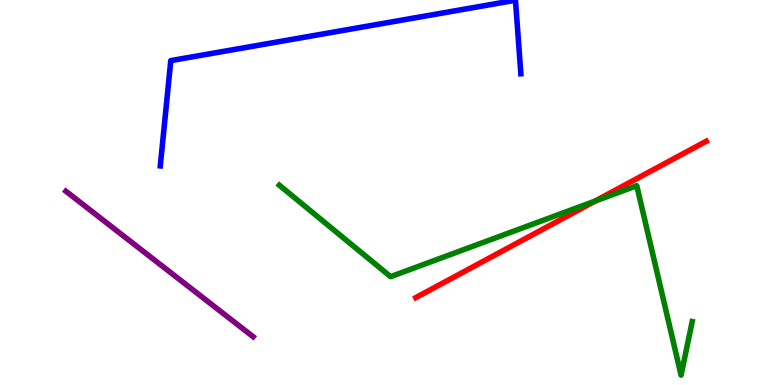[{'lines': ['blue', 'red'], 'intersections': []}, {'lines': ['green', 'red'], 'intersections': [{'x': 7.68, 'y': 4.78}]}, {'lines': ['purple', 'red'], 'intersections': []}, {'lines': ['blue', 'green'], 'intersections': []}, {'lines': ['blue', 'purple'], 'intersections': []}, {'lines': ['green', 'purple'], 'intersections': []}]